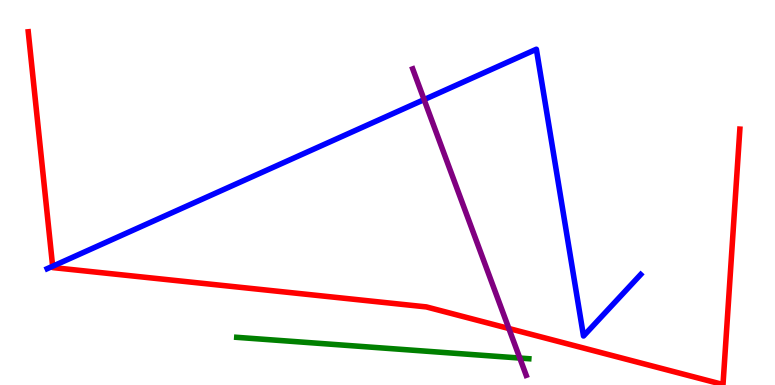[{'lines': ['blue', 'red'], 'intersections': [{'x': 0.679, 'y': 3.08}]}, {'lines': ['green', 'red'], 'intersections': []}, {'lines': ['purple', 'red'], 'intersections': [{'x': 6.57, 'y': 1.47}]}, {'lines': ['blue', 'green'], 'intersections': []}, {'lines': ['blue', 'purple'], 'intersections': [{'x': 5.47, 'y': 7.41}]}, {'lines': ['green', 'purple'], 'intersections': [{'x': 6.71, 'y': 0.7}]}]